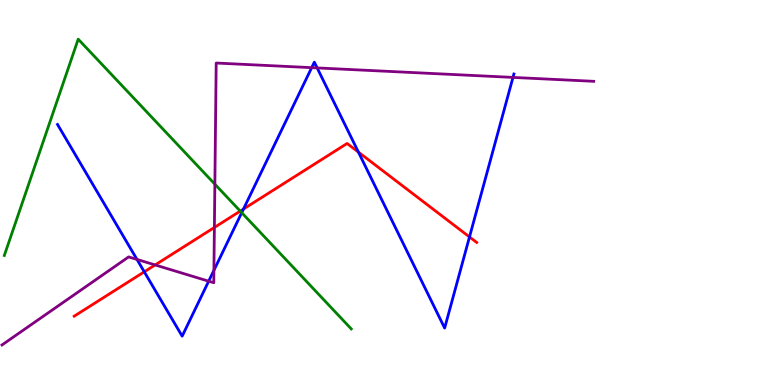[{'lines': ['blue', 'red'], 'intersections': [{'x': 1.86, 'y': 2.94}, {'x': 3.14, 'y': 4.57}, {'x': 4.62, 'y': 6.05}, {'x': 6.06, 'y': 3.85}]}, {'lines': ['green', 'red'], 'intersections': [{'x': 3.1, 'y': 4.52}]}, {'lines': ['purple', 'red'], 'intersections': [{'x': 2.0, 'y': 3.12}, {'x': 2.77, 'y': 4.09}]}, {'lines': ['blue', 'green'], 'intersections': [{'x': 3.12, 'y': 4.48}]}, {'lines': ['blue', 'purple'], 'intersections': [{'x': 1.77, 'y': 3.26}, {'x': 2.69, 'y': 2.7}, {'x': 2.76, 'y': 2.98}, {'x': 4.02, 'y': 8.24}, {'x': 4.09, 'y': 8.24}, {'x': 6.62, 'y': 7.99}]}, {'lines': ['green', 'purple'], 'intersections': [{'x': 2.77, 'y': 5.22}]}]